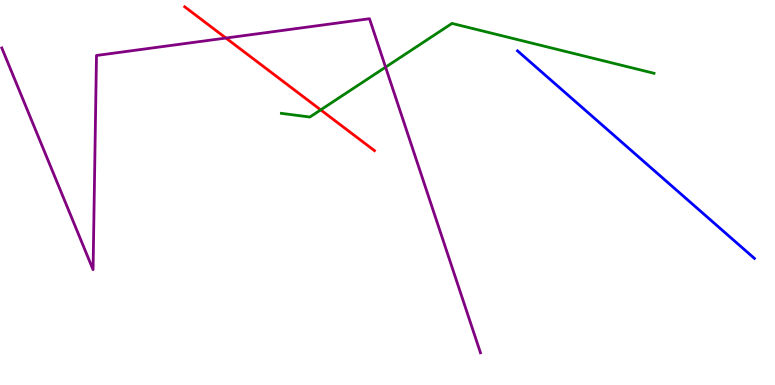[{'lines': ['blue', 'red'], 'intersections': []}, {'lines': ['green', 'red'], 'intersections': [{'x': 4.14, 'y': 7.15}]}, {'lines': ['purple', 'red'], 'intersections': [{'x': 2.92, 'y': 9.01}]}, {'lines': ['blue', 'green'], 'intersections': []}, {'lines': ['blue', 'purple'], 'intersections': []}, {'lines': ['green', 'purple'], 'intersections': [{'x': 4.98, 'y': 8.26}]}]